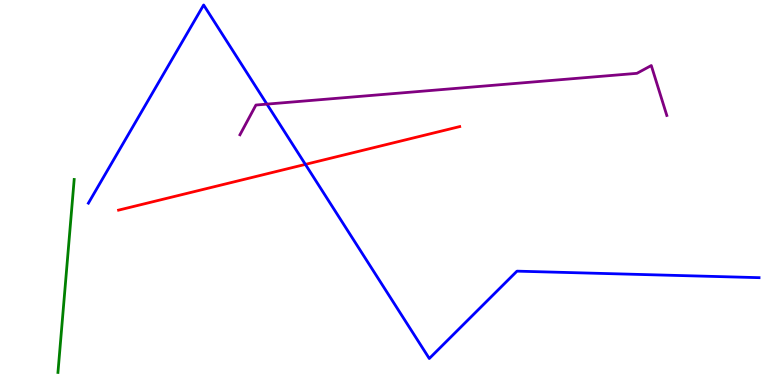[{'lines': ['blue', 'red'], 'intersections': [{'x': 3.94, 'y': 5.73}]}, {'lines': ['green', 'red'], 'intersections': []}, {'lines': ['purple', 'red'], 'intersections': []}, {'lines': ['blue', 'green'], 'intersections': []}, {'lines': ['blue', 'purple'], 'intersections': [{'x': 3.44, 'y': 7.3}]}, {'lines': ['green', 'purple'], 'intersections': []}]